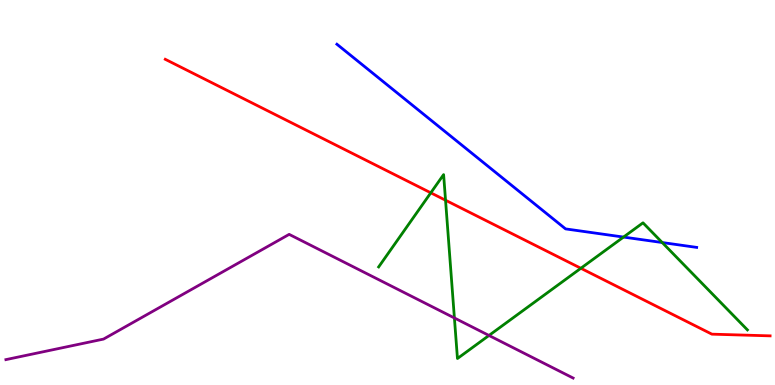[{'lines': ['blue', 'red'], 'intersections': []}, {'lines': ['green', 'red'], 'intersections': [{'x': 5.56, 'y': 4.99}, {'x': 5.75, 'y': 4.8}, {'x': 7.49, 'y': 3.03}]}, {'lines': ['purple', 'red'], 'intersections': []}, {'lines': ['blue', 'green'], 'intersections': [{'x': 8.05, 'y': 3.84}, {'x': 8.54, 'y': 3.7}]}, {'lines': ['blue', 'purple'], 'intersections': []}, {'lines': ['green', 'purple'], 'intersections': [{'x': 5.86, 'y': 1.74}, {'x': 6.31, 'y': 1.29}]}]